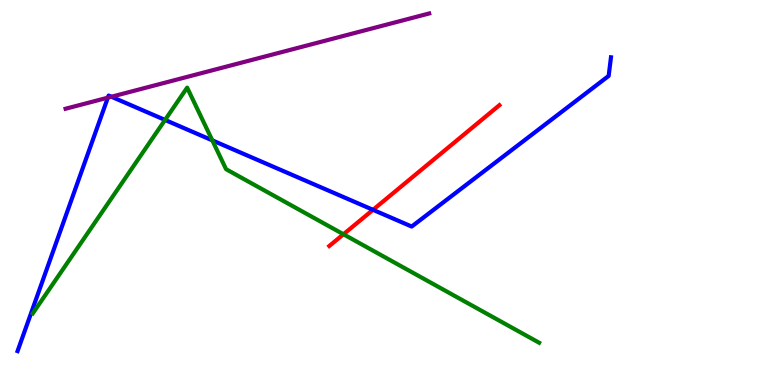[{'lines': ['blue', 'red'], 'intersections': [{'x': 4.81, 'y': 4.55}]}, {'lines': ['green', 'red'], 'intersections': [{'x': 4.43, 'y': 3.92}]}, {'lines': ['purple', 'red'], 'intersections': []}, {'lines': ['blue', 'green'], 'intersections': [{'x': 2.13, 'y': 6.88}, {'x': 2.74, 'y': 6.35}]}, {'lines': ['blue', 'purple'], 'intersections': [{'x': 1.39, 'y': 7.46}, {'x': 1.44, 'y': 7.49}]}, {'lines': ['green', 'purple'], 'intersections': []}]